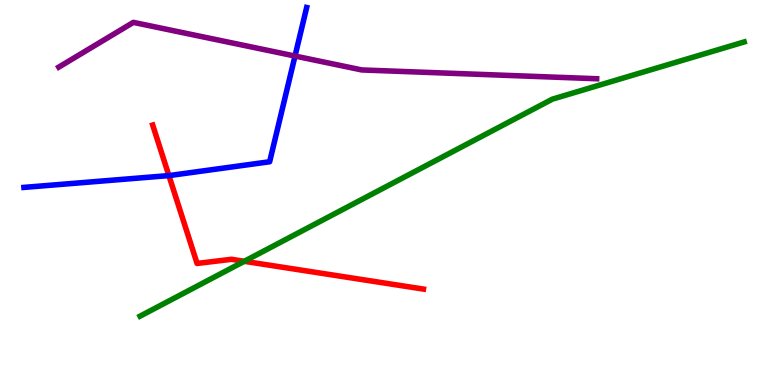[{'lines': ['blue', 'red'], 'intersections': [{'x': 2.18, 'y': 5.44}]}, {'lines': ['green', 'red'], 'intersections': [{'x': 3.15, 'y': 3.21}]}, {'lines': ['purple', 'red'], 'intersections': []}, {'lines': ['blue', 'green'], 'intersections': []}, {'lines': ['blue', 'purple'], 'intersections': [{'x': 3.81, 'y': 8.54}]}, {'lines': ['green', 'purple'], 'intersections': []}]